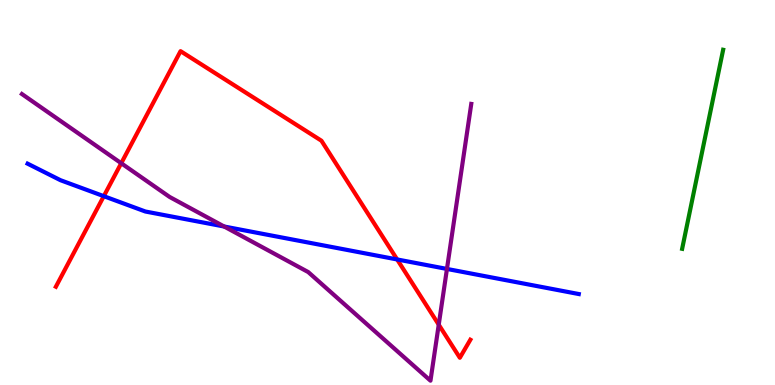[{'lines': ['blue', 'red'], 'intersections': [{'x': 1.34, 'y': 4.9}, {'x': 5.12, 'y': 3.26}]}, {'lines': ['green', 'red'], 'intersections': []}, {'lines': ['purple', 'red'], 'intersections': [{'x': 1.56, 'y': 5.76}, {'x': 5.66, 'y': 1.57}]}, {'lines': ['blue', 'green'], 'intersections': []}, {'lines': ['blue', 'purple'], 'intersections': [{'x': 2.89, 'y': 4.12}, {'x': 5.77, 'y': 3.01}]}, {'lines': ['green', 'purple'], 'intersections': []}]